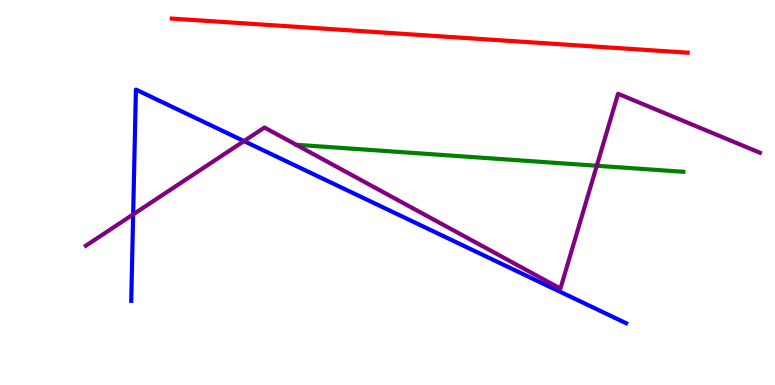[{'lines': ['blue', 'red'], 'intersections': []}, {'lines': ['green', 'red'], 'intersections': []}, {'lines': ['purple', 'red'], 'intersections': []}, {'lines': ['blue', 'green'], 'intersections': []}, {'lines': ['blue', 'purple'], 'intersections': [{'x': 1.72, 'y': 4.43}, {'x': 3.15, 'y': 6.34}]}, {'lines': ['green', 'purple'], 'intersections': [{'x': 7.7, 'y': 5.69}]}]